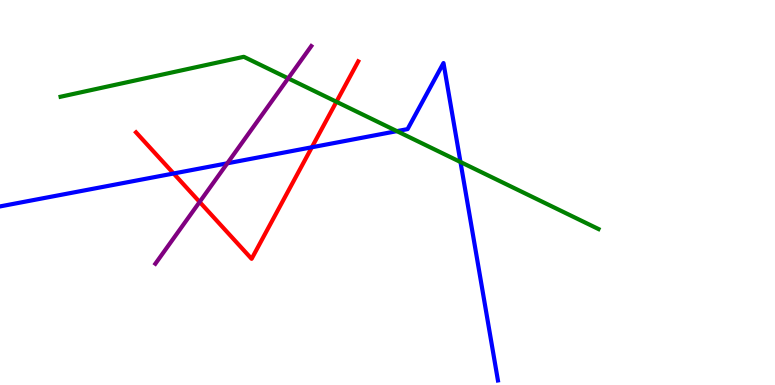[{'lines': ['blue', 'red'], 'intersections': [{'x': 2.24, 'y': 5.49}, {'x': 4.02, 'y': 6.17}]}, {'lines': ['green', 'red'], 'intersections': [{'x': 4.34, 'y': 7.36}]}, {'lines': ['purple', 'red'], 'intersections': [{'x': 2.58, 'y': 4.75}]}, {'lines': ['blue', 'green'], 'intersections': [{'x': 5.12, 'y': 6.59}, {'x': 5.94, 'y': 5.79}]}, {'lines': ['blue', 'purple'], 'intersections': [{'x': 2.93, 'y': 5.76}]}, {'lines': ['green', 'purple'], 'intersections': [{'x': 3.72, 'y': 7.96}]}]